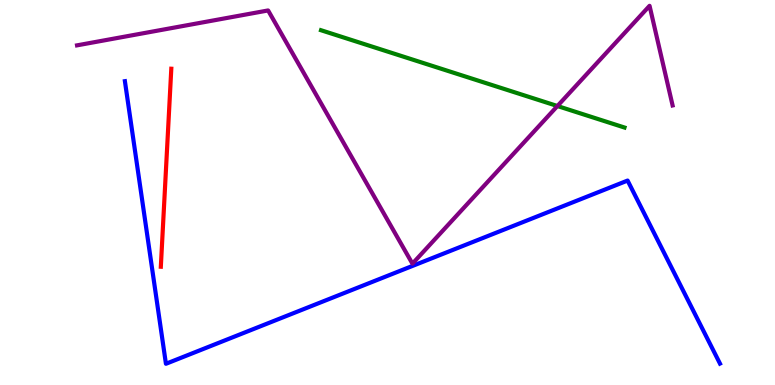[{'lines': ['blue', 'red'], 'intersections': []}, {'lines': ['green', 'red'], 'intersections': []}, {'lines': ['purple', 'red'], 'intersections': []}, {'lines': ['blue', 'green'], 'intersections': []}, {'lines': ['blue', 'purple'], 'intersections': []}, {'lines': ['green', 'purple'], 'intersections': [{'x': 7.19, 'y': 7.25}]}]